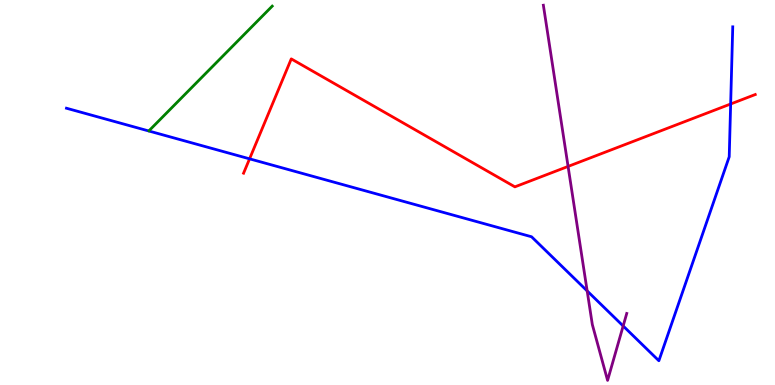[{'lines': ['blue', 'red'], 'intersections': [{'x': 3.22, 'y': 5.87}, {'x': 9.43, 'y': 7.3}]}, {'lines': ['green', 'red'], 'intersections': []}, {'lines': ['purple', 'red'], 'intersections': [{'x': 7.33, 'y': 5.68}]}, {'lines': ['blue', 'green'], 'intersections': []}, {'lines': ['blue', 'purple'], 'intersections': [{'x': 7.58, 'y': 2.44}, {'x': 8.04, 'y': 1.53}]}, {'lines': ['green', 'purple'], 'intersections': []}]